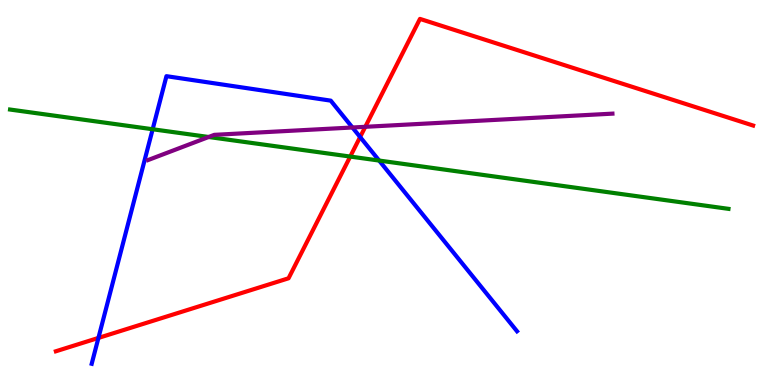[{'lines': ['blue', 'red'], 'intersections': [{'x': 1.27, 'y': 1.22}, {'x': 4.65, 'y': 6.44}]}, {'lines': ['green', 'red'], 'intersections': [{'x': 4.52, 'y': 5.93}]}, {'lines': ['purple', 'red'], 'intersections': [{'x': 4.71, 'y': 6.71}]}, {'lines': ['blue', 'green'], 'intersections': [{'x': 1.97, 'y': 6.64}, {'x': 4.89, 'y': 5.83}]}, {'lines': ['blue', 'purple'], 'intersections': [{'x': 4.55, 'y': 6.69}]}, {'lines': ['green', 'purple'], 'intersections': [{'x': 2.69, 'y': 6.44}]}]